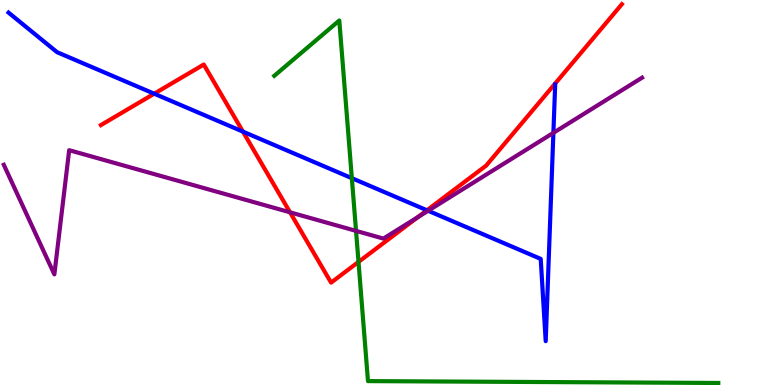[{'lines': ['blue', 'red'], 'intersections': [{'x': 1.99, 'y': 7.57}, {'x': 3.13, 'y': 6.58}, {'x': 5.51, 'y': 4.54}]}, {'lines': ['green', 'red'], 'intersections': [{'x': 4.63, 'y': 3.2}]}, {'lines': ['purple', 'red'], 'intersections': [{'x': 3.74, 'y': 4.49}, {'x': 5.39, 'y': 4.36}]}, {'lines': ['blue', 'green'], 'intersections': [{'x': 4.54, 'y': 5.37}]}, {'lines': ['blue', 'purple'], 'intersections': [{'x': 5.52, 'y': 4.53}, {'x': 7.14, 'y': 6.55}]}, {'lines': ['green', 'purple'], 'intersections': [{'x': 4.59, 'y': 4.0}]}]